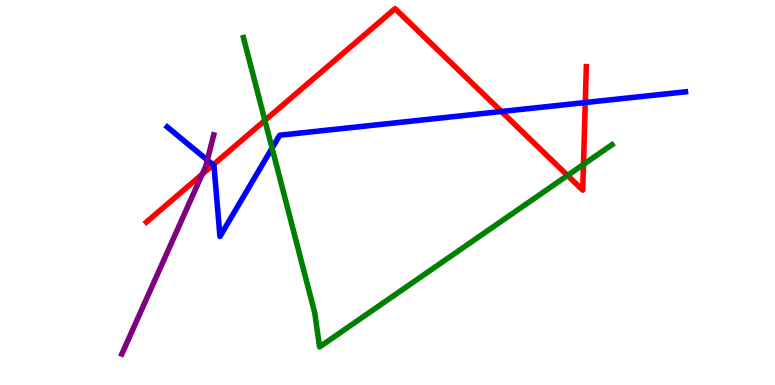[{'lines': ['blue', 'red'], 'intersections': [{'x': 2.75, 'y': 5.72}, {'x': 6.47, 'y': 7.1}, {'x': 7.55, 'y': 7.34}]}, {'lines': ['green', 'red'], 'intersections': [{'x': 3.42, 'y': 6.87}, {'x': 7.32, 'y': 5.44}, {'x': 7.53, 'y': 5.73}]}, {'lines': ['purple', 'red'], 'intersections': [{'x': 2.61, 'y': 5.47}]}, {'lines': ['blue', 'green'], 'intersections': [{'x': 3.51, 'y': 6.15}]}, {'lines': ['blue', 'purple'], 'intersections': [{'x': 2.68, 'y': 5.84}]}, {'lines': ['green', 'purple'], 'intersections': []}]